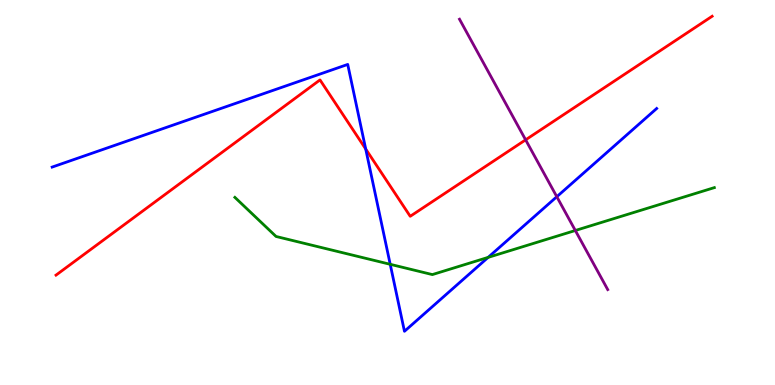[{'lines': ['blue', 'red'], 'intersections': [{'x': 4.72, 'y': 6.13}]}, {'lines': ['green', 'red'], 'intersections': []}, {'lines': ['purple', 'red'], 'intersections': [{'x': 6.78, 'y': 6.37}]}, {'lines': ['blue', 'green'], 'intersections': [{'x': 5.04, 'y': 3.13}, {'x': 6.3, 'y': 3.31}]}, {'lines': ['blue', 'purple'], 'intersections': [{'x': 7.18, 'y': 4.89}]}, {'lines': ['green', 'purple'], 'intersections': [{'x': 7.42, 'y': 4.01}]}]